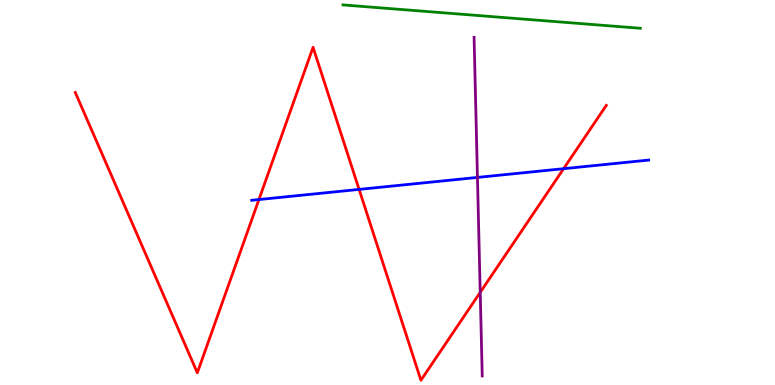[{'lines': ['blue', 'red'], 'intersections': [{'x': 3.34, 'y': 4.82}, {'x': 4.63, 'y': 5.08}, {'x': 7.27, 'y': 5.62}]}, {'lines': ['green', 'red'], 'intersections': []}, {'lines': ['purple', 'red'], 'intersections': [{'x': 6.2, 'y': 2.41}]}, {'lines': ['blue', 'green'], 'intersections': []}, {'lines': ['blue', 'purple'], 'intersections': [{'x': 6.16, 'y': 5.39}]}, {'lines': ['green', 'purple'], 'intersections': []}]